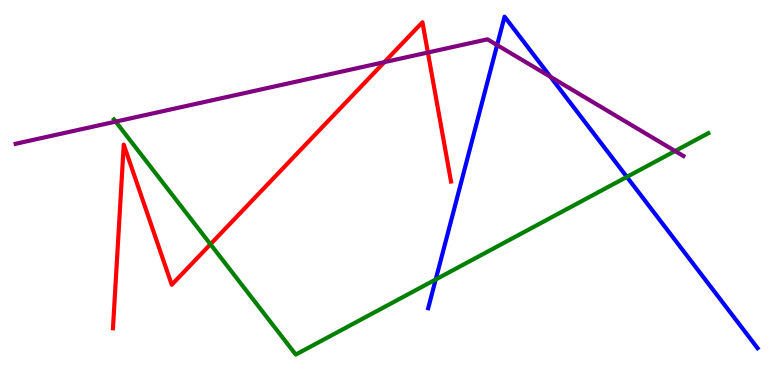[{'lines': ['blue', 'red'], 'intersections': []}, {'lines': ['green', 'red'], 'intersections': [{'x': 2.72, 'y': 3.66}]}, {'lines': ['purple', 'red'], 'intersections': [{'x': 4.96, 'y': 8.39}, {'x': 5.52, 'y': 8.64}]}, {'lines': ['blue', 'green'], 'intersections': [{'x': 5.62, 'y': 2.74}, {'x': 8.09, 'y': 5.4}]}, {'lines': ['blue', 'purple'], 'intersections': [{'x': 6.41, 'y': 8.83}, {'x': 7.1, 'y': 8.0}]}, {'lines': ['green', 'purple'], 'intersections': [{'x': 1.49, 'y': 6.84}, {'x': 8.71, 'y': 6.08}]}]